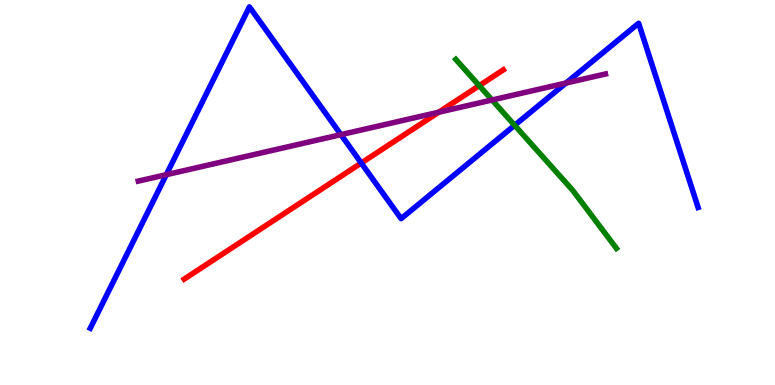[{'lines': ['blue', 'red'], 'intersections': [{'x': 4.66, 'y': 5.77}]}, {'lines': ['green', 'red'], 'intersections': [{'x': 6.18, 'y': 7.78}]}, {'lines': ['purple', 'red'], 'intersections': [{'x': 5.66, 'y': 7.09}]}, {'lines': ['blue', 'green'], 'intersections': [{'x': 6.64, 'y': 6.75}]}, {'lines': ['blue', 'purple'], 'intersections': [{'x': 2.15, 'y': 5.46}, {'x': 4.4, 'y': 6.5}, {'x': 7.3, 'y': 7.84}]}, {'lines': ['green', 'purple'], 'intersections': [{'x': 6.35, 'y': 7.4}]}]